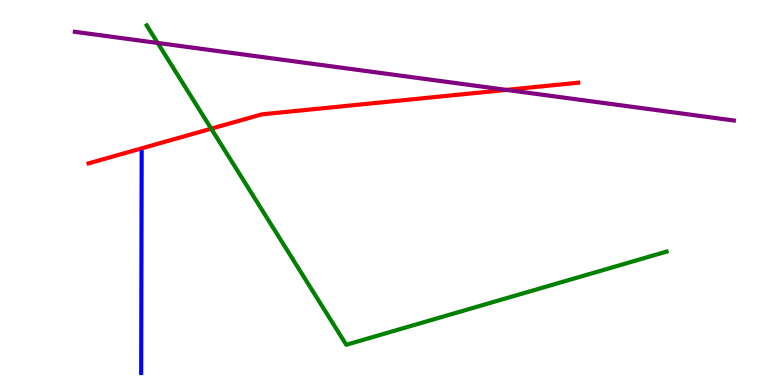[{'lines': ['blue', 'red'], 'intersections': []}, {'lines': ['green', 'red'], 'intersections': [{'x': 2.73, 'y': 6.66}]}, {'lines': ['purple', 'red'], 'intersections': [{'x': 6.53, 'y': 7.67}]}, {'lines': ['blue', 'green'], 'intersections': []}, {'lines': ['blue', 'purple'], 'intersections': []}, {'lines': ['green', 'purple'], 'intersections': [{'x': 2.03, 'y': 8.88}]}]